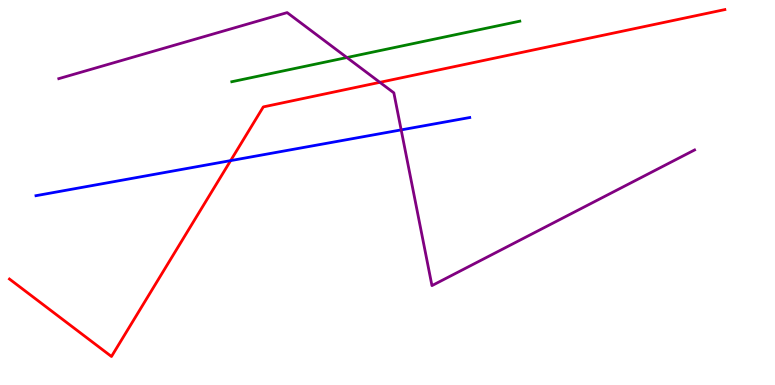[{'lines': ['blue', 'red'], 'intersections': [{'x': 2.98, 'y': 5.83}]}, {'lines': ['green', 'red'], 'intersections': []}, {'lines': ['purple', 'red'], 'intersections': [{'x': 4.9, 'y': 7.86}]}, {'lines': ['blue', 'green'], 'intersections': []}, {'lines': ['blue', 'purple'], 'intersections': [{'x': 5.18, 'y': 6.63}]}, {'lines': ['green', 'purple'], 'intersections': [{'x': 4.48, 'y': 8.51}]}]